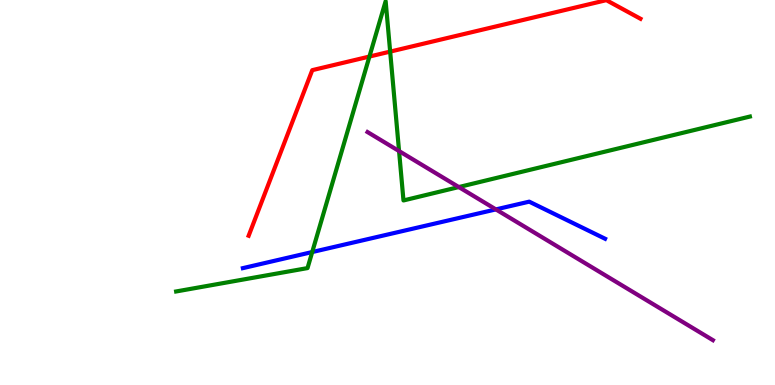[{'lines': ['blue', 'red'], 'intersections': []}, {'lines': ['green', 'red'], 'intersections': [{'x': 4.77, 'y': 8.53}, {'x': 5.03, 'y': 8.66}]}, {'lines': ['purple', 'red'], 'intersections': []}, {'lines': ['blue', 'green'], 'intersections': [{'x': 4.03, 'y': 3.45}]}, {'lines': ['blue', 'purple'], 'intersections': [{'x': 6.4, 'y': 4.56}]}, {'lines': ['green', 'purple'], 'intersections': [{'x': 5.15, 'y': 6.08}, {'x': 5.92, 'y': 5.14}]}]